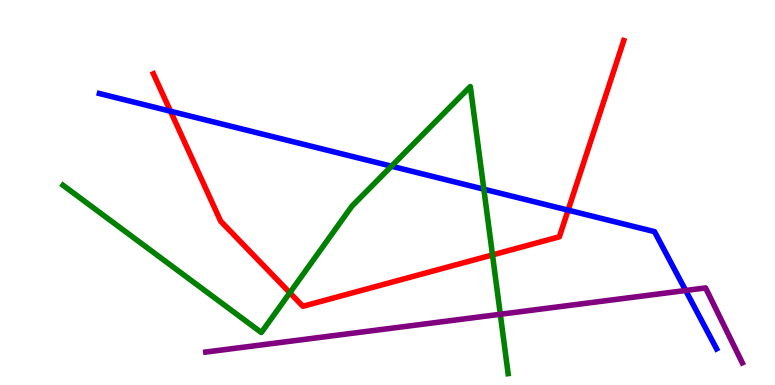[{'lines': ['blue', 'red'], 'intersections': [{'x': 2.2, 'y': 7.11}, {'x': 7.33, 'y': 4.54}]}, {'lines': ['green', 'red'], 'intersections': [{'x': 3.74, 'y': 2.4}, {'x': 6.35, 'y': 3.38}]}, {'lines': ['purple', 'red'], 'intersections': []}, {'lines': ['blue', 'green'], 'intersections': [{'x': 5.05, 'y': 5.68}, {'x': 6.24, 'y': 5.09}]}, {'lines': ['blue', 'purple'], 'intersections': [{'x': 8.85, 'y': 2.45}]}, {'lines': ['green', 'purple'], 'intersections': [{'x': 6.46, 'y': 1.84}]}]